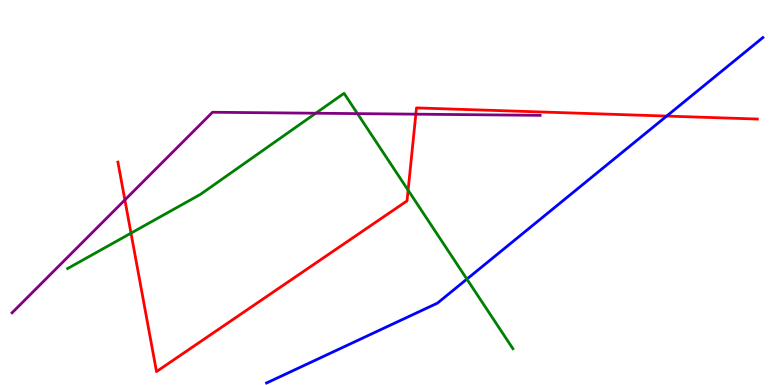[{'lines': ['blue', 'red'], 'intersections': [{'x': 8.6, 'y': 6.98}]}, {'lines': ['green', 'red'], 'intersections': [{'x': 1.69, 'y': 3.94}, {'x': 5.27, 'y': 5.06}]}, {'lines': ['purple', 'red'], 'intersections': [{'x': 1.61, 'y': 4.81}, {'x': 5.37, 'y': 7.03}]}, {'lines': ['blue', 'green'], 'intersections': [{'x': 6.02, 'y': 2.75}]}, {'lines': ['blue', 'purple'], 'intersections': []}, {'lines': ['green', 'purple'], 'intersections': [{'x': 4.07, 'y': 7.06}, {'x': 4.61, 'y': 7.05}]}]